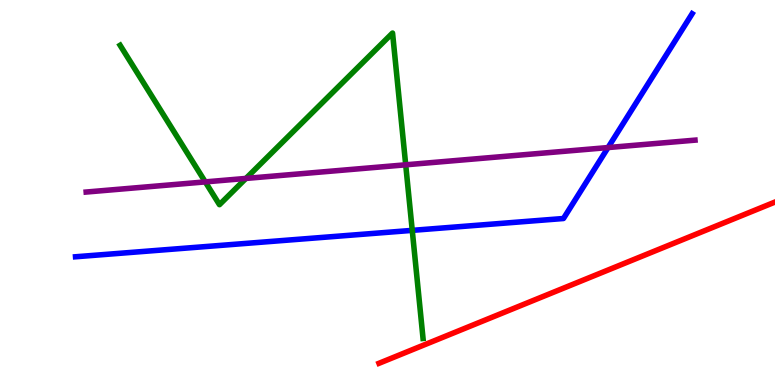[{'lines': ['blue', 'red'], 'intersections': []}, {'lines': ['green', 'red'], 'intersections': []}, {'lines': ['purple', 'red'], 'intersections': []}, {'lines': ['blue', 'green'], 'intersections': [{'x': 5.32, 'y': 4.02}]}, {'lines': ['blue', 'purple'], 'intersections': [{'x': 7.85, 'y': 6.17}]}, {'lines': ['green', 'purple'], 'intersections': [{'x': 2.65, 'y': 5.28}, {'x': 3.17, 'y': 5.37}, {'x': 5.23, 'y': 5.72}]}]